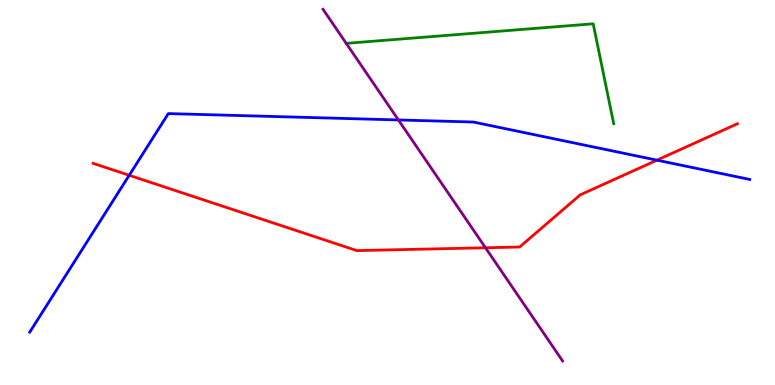[{'lines': ['blue', 'red'], 'intersections': [{'x': 1.67, 'y': 5.45}, {'x': 8.48, 'y': 5.84}]}, {'lines': ['green', 'red'], 'intersections': []}, {'lines': ['purple', 'red'], 'intersections': [{'x': 6.26, 'y': 3.56}]}, {'lines': ['blue', 'green'], 'intersections': []}, {'lines': ['blue', 'purple'], 'intersections': [{'x': 5.14, 'y': 6.88}]}, {'lines': ['green', 'purple'], 'intersections': []}]